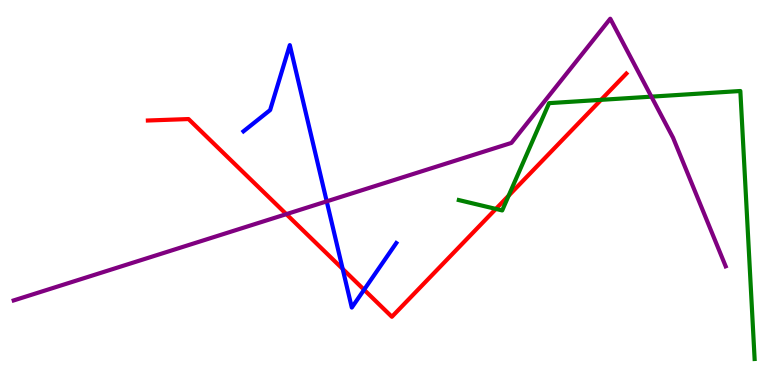[{'lines': ['blue', 'red'], 'intersections': [{'x': 4.42, 'y': 3.02}, {'x': 4.7, 'y': 2.47}]}, {'lines': ['green', 'red'], 'intersections': [{'x': 6.4, 'y': 4.57}, {'x': 6.56, 'y': 4.92}, {'x': 7.76, 'y': 7.41}]}, {'lines': ['purple', 'red'], 'intersections': [{'x': 3.69, 'y': 4.44}]}, {'lines': ['blue', 'green'], 'intersections': []}, {'lines': ['blue', 'purple'], 'intersections': [{'x': 4.22, 'y': 4.77}]}, {'lines': ['green', 'purple'], 'intersections': [{'x': 8.41, 'y': 7.49}]}]